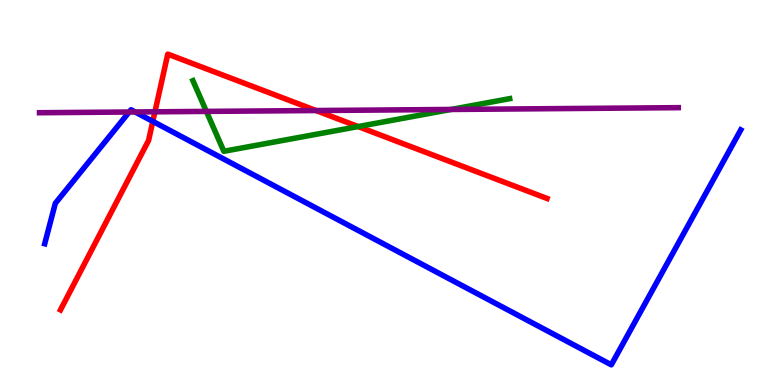[{'lines': ['blue', 'red'], 'intersections': [{'x': 1.97, 'y': 6.85}]}, {'lines': ['green', 'red'], 'intersections': [{'x': 4.62, 'y': 6.71}]}, {'lines': ['purple', 'red'], 'intersections': [{'x': 2.0, 'y': 7.1}, {'x': 4.08, 'y': 7.13}]}, {'lines': ['blue', 'green'], 'intersections': []}, {'lines': ['blue', 'purple'], 'intersections': [{'x': 1.67, 'y': 7.09}, {'x': 1.74, 'y': 7.09}]}, {'lines': ['green', 'purple'], 'intersections': [{'x': 2.66, 'y': 7.11}, {'x': 5.82, 'y': 7.16}]}]